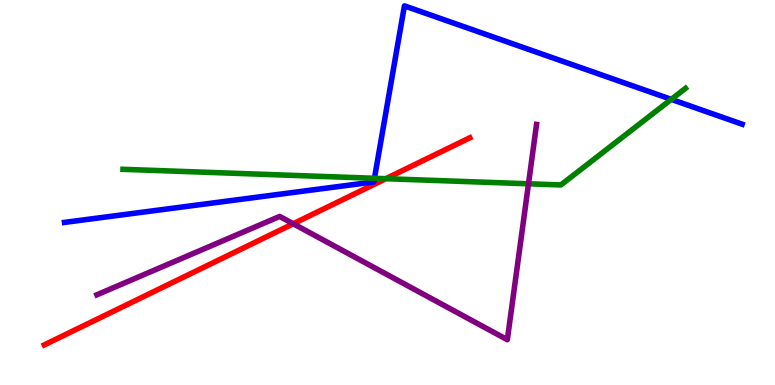[{'lines': ['blue', 'red'], 'intersections': []}, {'lines': ['green', 'red'], 'intersections': [{'x': 4.98, 'y': 5.36}]}, {'lines': ['purple', 'red'], 'intersections': [{'x': 3.78, 'y': 4.19}]}, {'lines': ['blue', 'green'], 'intersections': [{'x': 4.83, 'y': 5.37}, {'x': 8.66, 'y': 7.42}]}, {'lines': ['blue', 'purple'], 'intersections': []}, {'lines': ['green', 'purple'], 'intersections': [{'x': 6.82, 'y': 5.23}]}]